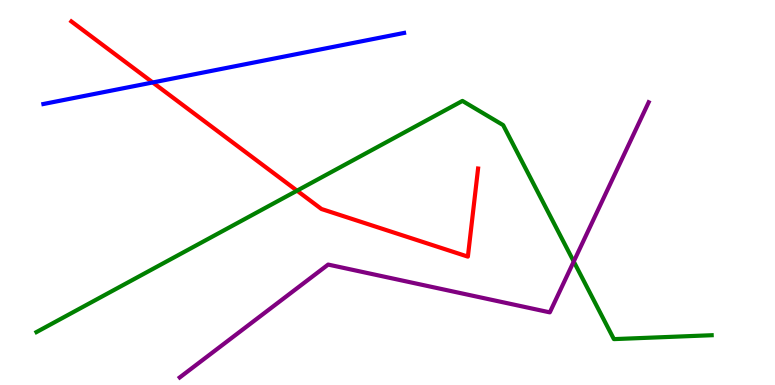[{'lines': ['blue', 'red'], 'intersections': [{'x': 1.97, 'y': 7.86}]}, {'lines': ['green', 'red'], 'intersections': [{'x': 3.83, 'y': 5.05}]}, {'lines': ['purple', 'red'], 'intersections': []}, {'lines': ['blue', 'green'], 'intersections': []}, {'lines': ['blue', 'purple'], 'intersections': []}, {'lines': ['green', 'purple'], 'intersections': [{'x': 7.4, 'y': 3.21}]}]